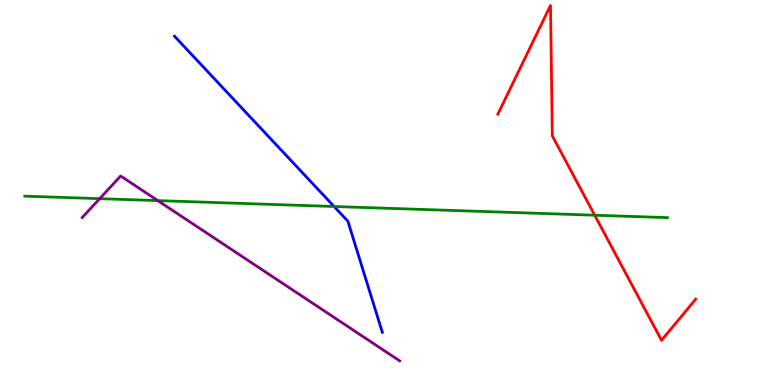[{'lines': ['blue', 'red'], 'intersections': []}, {'lines': ['green', 'red'], 'intersections': [{'x': 7.67, 'y': 4.41}]}, {'lines': ['purple', 'red'], 'intersections': []}, {'lines': ['blue', 'green'], 'intersections': [{'x': 4.31, 'y': 4.64}]}, {'lines': ['blue', 'purple'], 'intersections': []}, {'lines': ['green', 'purple'], 'intersections': [{'x': 1.29, 'y': 4.84}, {'x': 2.04, 'y': 4.79}]}]